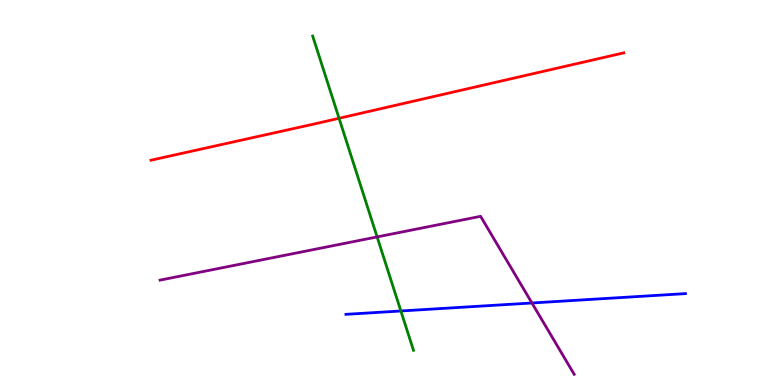[{'lines': ['blue', 'red'], 'intersections': []}, {'lines': ['green', 'red'], 'intersections': [{'x': 4.37, 'y': 6.93}]}, {'lines': ['purple', 'red'], 'intersections': []}, {'lines': ['blue', 'green'], 'intersections': [{'x': 5.17, 'y': 1.92}]}, {'lines': ['blue', 'purple'], 'intersections': [{'x': 6.86, 'y': 2.13}]}, {'lines': ['green', 'purple'], 'intersections': [{'x': 4.87, 'y': 3.85}]}]